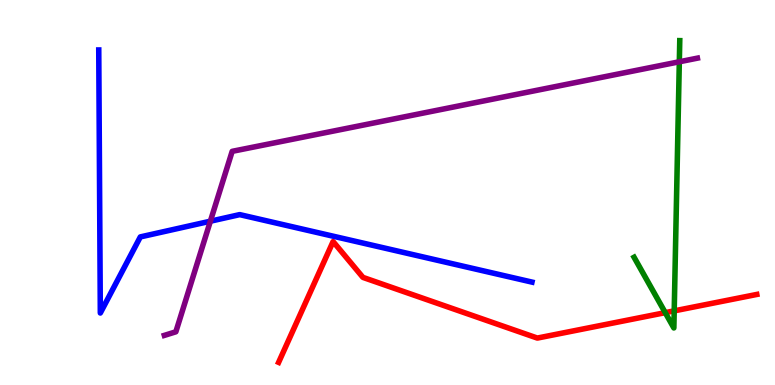[{'lines': ['blue', 'red'], 'intersections': []}, {'lines': ['green', 'red'], 'intersections': [{'x': 8.58, 'y': 1.88}, {'x': 8.7, 'y': 1.93}]}, {'lines': ['purple', 'red'], 'intersections': []}, {'lines': ['blue', 'green'], 'intersections': []}, {'lines': ['blue', 'purple'], 'intersections': [{'x': 2.71, 'y': 4.25}]}, {'lines': ['green', 'purple'], 'intersections': [{'x': 8.77, 'y': 8.4}]}]